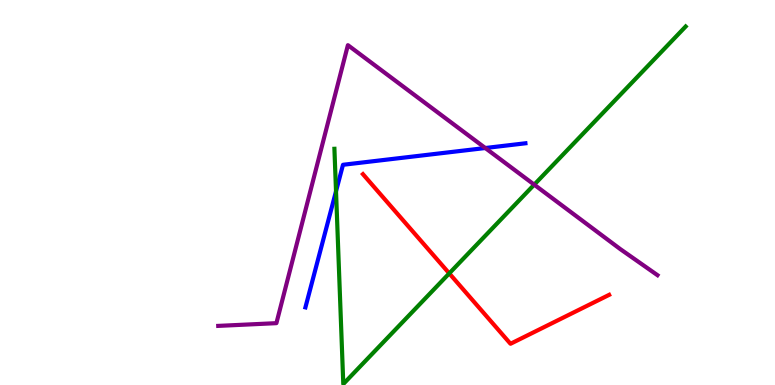[{'lines': ['blue', 'red'], 'intersections': []}, {'lines': ['green', 'red'], 'intersections': [{'x': 5.8, 'y': 2.9}]}, {'lines': ['purple', 'red'], 'intersections': []}, {'lines': ['blue', 'green'], 'intersections': [{'x': 4.34, 'y': 5.03}]}, {'lines': ['blue', 'purple'], 'intersections': [{'x': 6.26, 'y': 6.16}]}, {'lines': ['green', 'purple'], 'intersections': [{'x': 6.89, 'y': 5.2}]}]